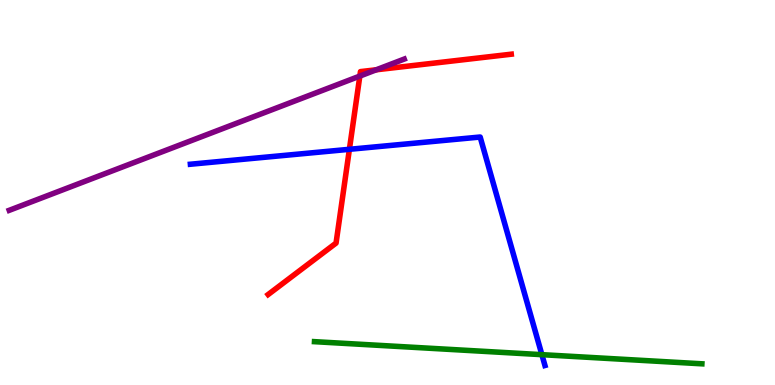[{'lines': ['blue', 'red'], 'intersections': [{'x': 4.51, 'y': 6.12}]}, {'lines': ['green', 'red'], 'intersections': []}, {'lines': ['purple', 'red'], 'intersections': [{'x': 4.64, 'y': 8.02}, {'x': 4.85, 'y': 8.19}]}, {'lines': ['blue', 'green'], 'intersections': [{'x': 6.99, 'y': 0.788}]}, {'lines': ['blue', 'purple'], 'intersections': []}, {'lines': ['green', 'purple'], 'intersections': []}]